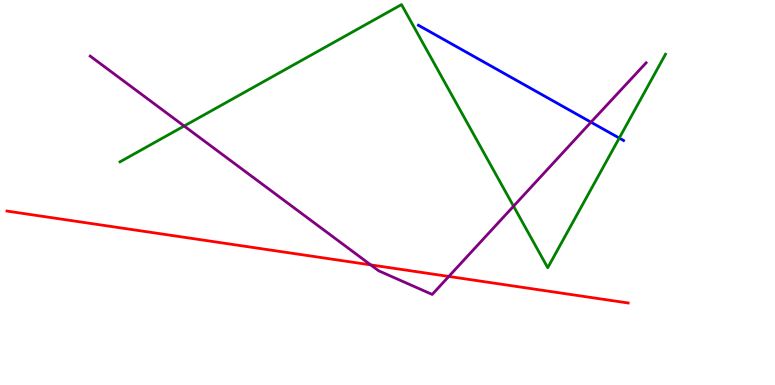[{'lines': ['blue', 'red'], 'intersections': []}, {'lines': ['green', 'red'], 'intersections': []}, {'lines': ['purple', 'red'], 'intersections': [{'x': 4.78, 'y': 3.12}, {'x': 5.79, 'y': 2.82}]}, {'lines': ['blue', 'green'], 'intersections': [{'x': 7.99, 'y': 6.41}]}, {'lines': ['blue', 'purple'], 'intersections': [{'x': 7.63, 'y': 6.83}]}, {'lines': ['green', 'purple'], 'intersections': [{'x': 2.38, 'y': 6.73}, {'x': 6.63, 'y': 4.64}]}]